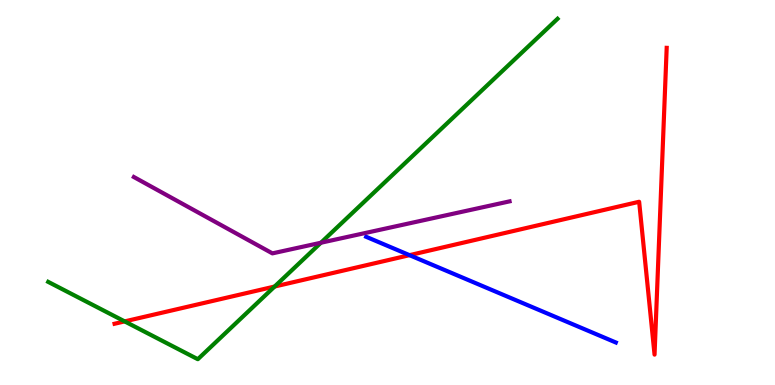[{'lines': ['blue', 'red'], 'intersections': [{'x': 5.28, 'y': 3.37}]}, {'lines': ['green', 'red'], 'intersections': [{'x': 1.61, 'y': 1.65}, {'x': 3.54, 'y': 2.56}]}, {'lines': ['purple', 'red'], 'intersections': []}, {'lines': ['blue', 'green'], 'intersections': []}, {'lines': ['blue', 'purple'], 'intersections': []}, {'lines': ['green', 'purple'], 'intersections': [{'x': 4.14, 'y': 3.7}]}]